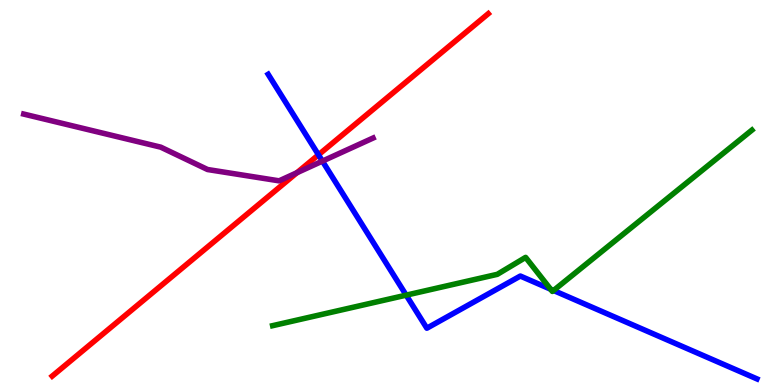[{'lines': ['blue', 'red'], 'intersections': [{'x': 4.11, 'y': 5.98}]}, {'lines': ['green', 'red'], 'intersections': []}, {'lines': ['purple', 'red'], 'intersections': [{'x': 3.83, 'y': 5.51}]}, {'lines': ['blue', 'green'], 'intersections': [{'x': 5.24, 'y': 2.33}, {'x': 7.1, 'y': 2.49}, {'x': 7.14, 'y': 2.46}]}, {'lines': ['blue', 'purple'], 'intersections': [{'x': 4.16, 'y': 5.82}]}, {'lines': ['green', 'purple'], 'intersections': []}]